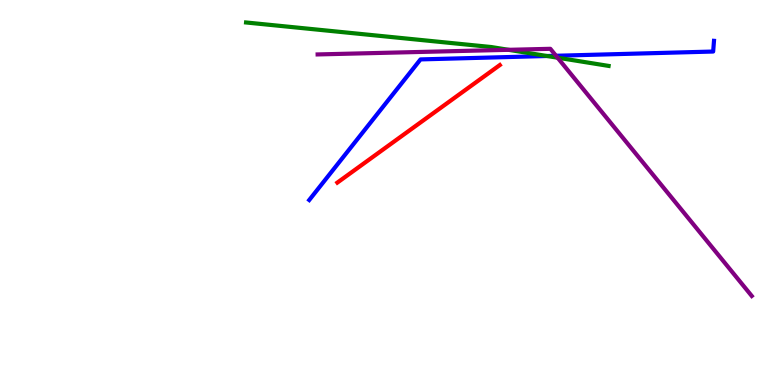[{'lines': ['blue', 'red'], 'intersections': []}, {'lines': ['green', 'red'], 'intersections': []}, {'lines': ['purple', 'red'], 'intersections': []}, {'lines': ['blue', 'green'], 'intersections': [{'x': 7.06, 'y': 8.55}]}, {'lines': ['blue', 'purple'], 'intersections': [{'x': 7.17, 'y': 8.55}]}, {'lines': ['green', 'purple'], 'intersections': [{'x': 6.56, 'y': 8.71}, {'x': 7.19, 'y': 8.5}]}]